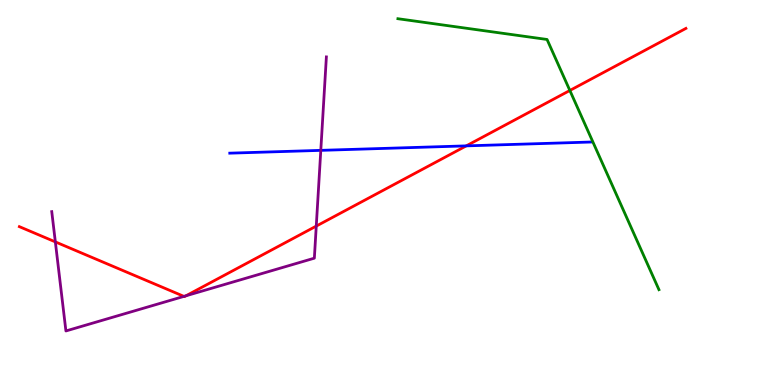[{'lines': ['blue', 'red'], 'intersections': [{'x': 6.02, 'y': 6.21}]}, {'lines': ['green', 'red'], 'intersections': [{'x': 7.35, 'y': 7.65}]}, {'lines': ['purple', 'red'], 'intersections': [{'x': 0.714, 'y': 3.72}, {'x': 2.37, 'y': 2.3}, {'x': 2.4, 'y': 2.32}, {'x': 4.08, 'y': 4.13}]}, {'lines': ['blue', 'green'], 'intersections': []}, {'lines': ['blue', 'purple'], 'intersections': [{'x': 4.14, 'y': 6.09}]}, {'lines': ['green', 'purple'], 'intersections': []}]